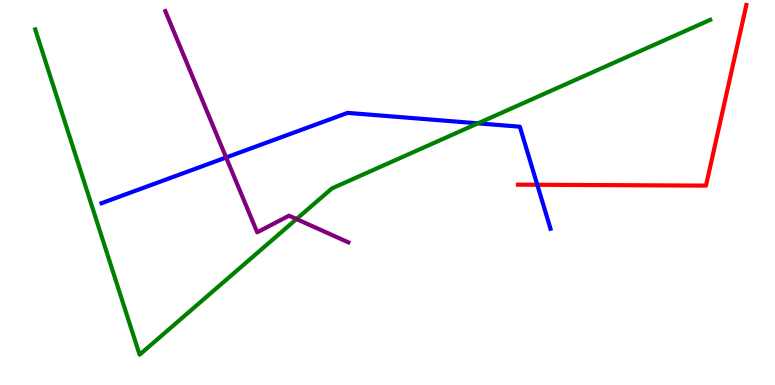[{'lines': ['blue', 'red'], 'intersections': [{'x': 6.93, 'y': 5.2}]}, {'lines': ['green', 'red'], 'intersections': []}, {'lines': ['purple', 'red'], 'intersections': []}, {'lines': ['blue', 'green'], 'intersections': [{'x': 6.17, 'y': 6.8}]}, {'lines': ['blue', 'purple'], 'intersections': [{'x': 2.92, 'y': 5.91}]}, {'lines': ['green', 'purple'], 'intersections': [{'x': 3.83, 'y': 4.31}]}]